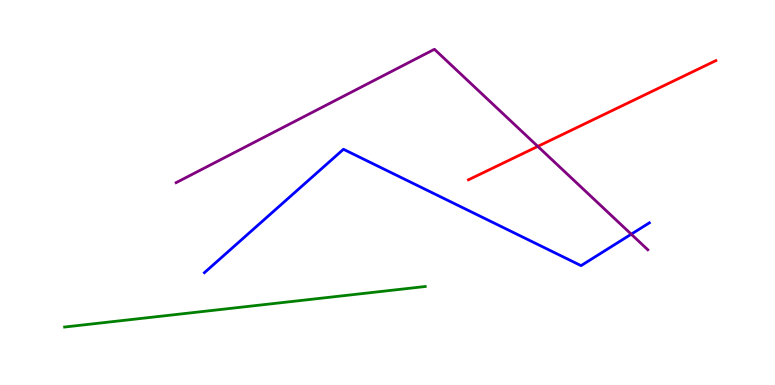[{'lines': ['blue', 'red'], 'intersections': []}, {'lines': ['green', 'red'], 'intersections': []}, {'lines': ['purple', 'red'], 'intersections': [{'x': 6.94, 'y': 6.2}]}, {'lines': ['blue', 'green'], 'intersections': []}, {'lines': ['blue', 'purple'], 'intersections': [{'x': 8.15, 'y': 3.92}]}, {'lines': ['green', 'purple'], 'intersections': []}]